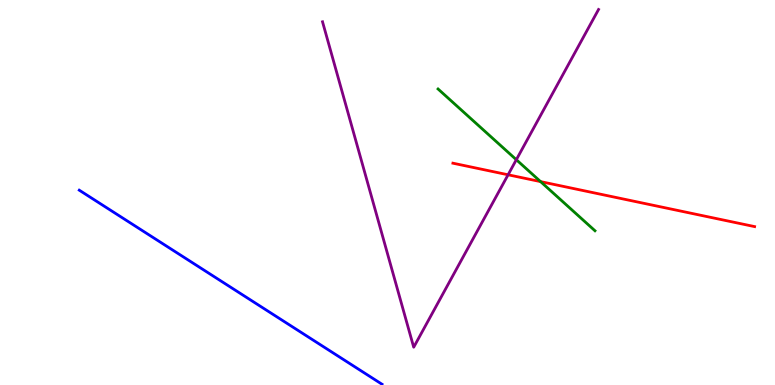[{'lines': ['blue', 'red'], 'intersections': []}, {'lines': ['green', 'red'], 'intersections': [{'x': 6.98, 'y': 5.28}]}, {'lines': ['purple', 'red'], 'intersections': [{'x': 6.56, 'y': 5.46}]}, {'lines': ['blue', 'green'], 'intersections': []}, {'lines': ['blue', 'purple'], 'intersections': []}, {'lines': ['green', 'purple'], 'intersections': [{'x': 6.66, 'y': 5.85}]}]